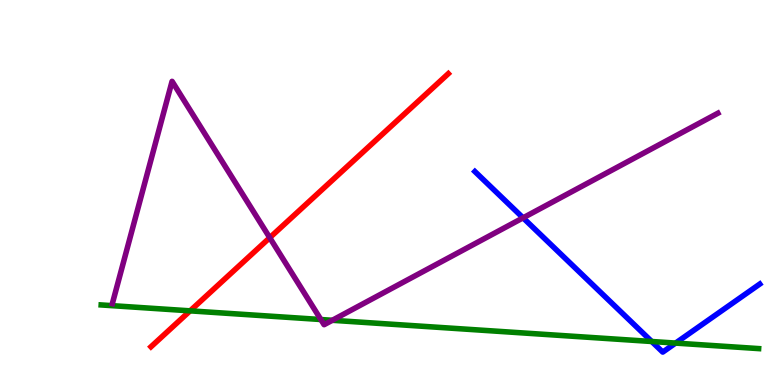[{'lines': ['blue', 'red'], 'intersections': []}, {'lines': ['green', 'red'], 'intersections': [{'x': 2.45, 'y': 1.93}]}, {'lines': ['purple', 'red'], 'intersections': [{'x': 3.48, 'y': 3.83}]}, {'lines': ['blue', 'green'], 'intersections': [{'x': 8.41, 'y': 1.13}, {'x': 8.72, 'y': 1.09}]}, {'lines': ['blue', 'purple'], 'intersections': [{'x': 6.75, 'y': 4.34}]}, {'lines': ['green', 'purple'], 'intersections': [{'x': 4.14, 'y': 1.7}, {'x': 4.29, 'y': 1.68}]}]